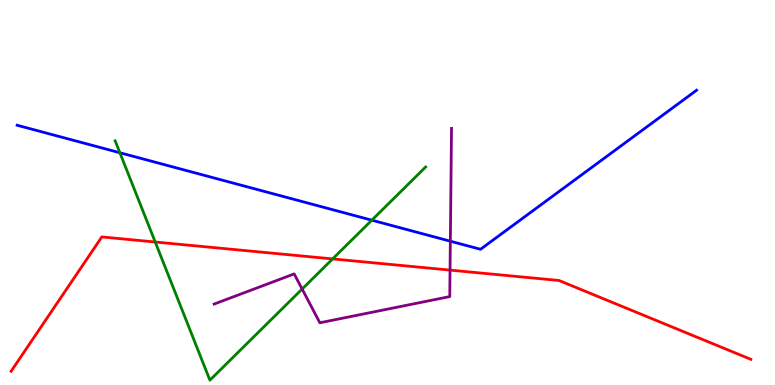[{'lines': ['blue', 'red'], 'intersections': []}, {'lines': ['green', 'red'], 'intersections': [{'x': 2.0, 'y': 3.71}, {'x': 4.29, 'y': 3.27}]}, {'lines': ['purple', 'red'], 'intersections': [{'x': 5.81, 'y': 2.98}]}, {'lines': ['blue', 'green'], 'intersections': [{'x': 1.55, 'y': 6.03}, {'x': 4.8, 'y': 4.28}]}, {'lines': ['blue', 'purple'], 'intersections': [{'x': 5.81, 'y': 3.73}]}, {'lines': ['green', 'purple'], 'intersections': [{'x': 3.9, 'y': 2.49}]}]